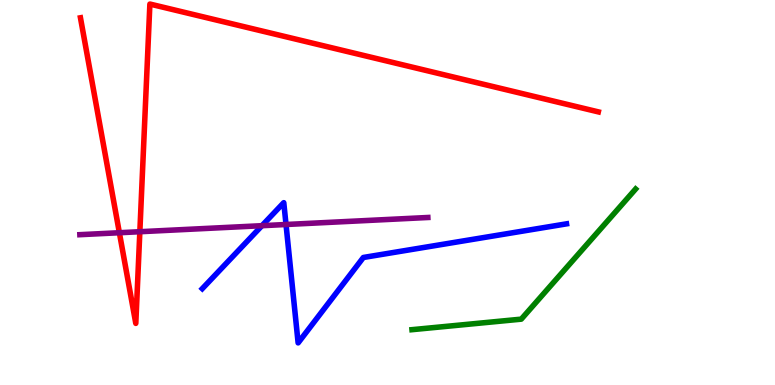[{'lines': ['blue', 'red'], 'intersections': []}, {'lines': ['green', 'red'], 'intersections': []}, {'lines': ['purple', 'red'], 'intersections': [{'x': 1.54, 'y': 3.96}, {'x': 1.8, 'y': 3.98}]}, {'lines': ['blue', 'green'], 'intersections': []}, {'lines': ['blue', 'purple'], 'intersections': [{'x': 3.38, 'y': 4.14}, {'x': 3.69, 'y': 4.17}]}, {'lines': ['green', 'purple'], 'intersections': []}]